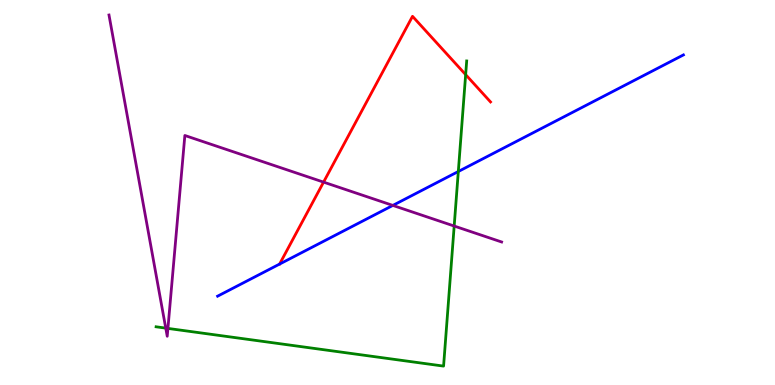[{'lines': ['blue', 'red'], 'intersections': []}, {'lines': ['green', 'red'], 'intersections': [{'x': 6.01, 'y': 8.06}]}, {'lines': ['purple', 'red'], 'intersections': [{'x': 4.18, 'y': 5.27}]}, {'lines': ['blue', 'green'], 'intersections': [{'x': 5.91, 'y': 5.55}]}, {'lines': ['blue', 'purple'], 'intersections': [{'x': 5.07, 'y': 4.66}]}, {'lines': ['green', 'purple'], 'intersections': [{'x': 2.14, 'y': 1.48}, {'x': 2.17, 'y': 1.47}, {'x': 5.86, 'y': 4.13}]}]